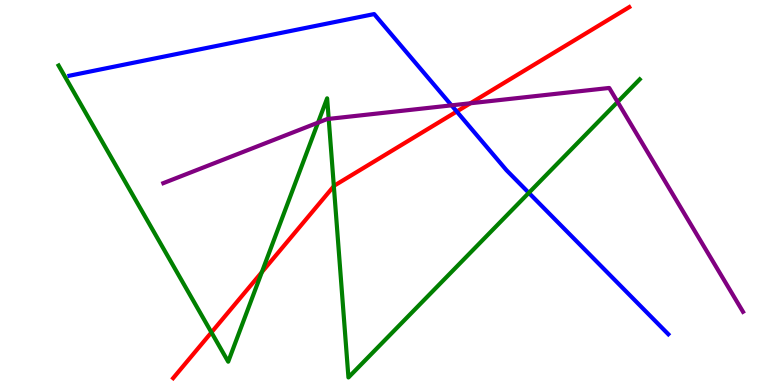[{'lines': ['blue', 'red'], 'intersections': [{'x': 5.89, 'y': 7.1}]}, {'lines': ['green', 'red'], 'intersections': [{'x': 2.73, 'y': 1.37}, {'x': 3.38, 'y': 2.93}, {'x': 4.31, 'y': 5.17}]}, {'lines': ['purple', 'red'], 'intersections': [{'x': 6.07, 'y': 7.32}]}, {'lines': ['blue', 'green'], 'intersections': [{'x': 6.82, 'y': 4.99}]}, {'lines': ['blue', 'purple'], 'intersections': [{'x': 5.83, 'y': 7.26}]}, {'lines': ['green', 'purple'], 'intersections': [{'x': 4.1, 'y': 6.81}, {'x': 4.24, 'y': 6.91}, {'x': 7.97, 'y': 7.35}]}]